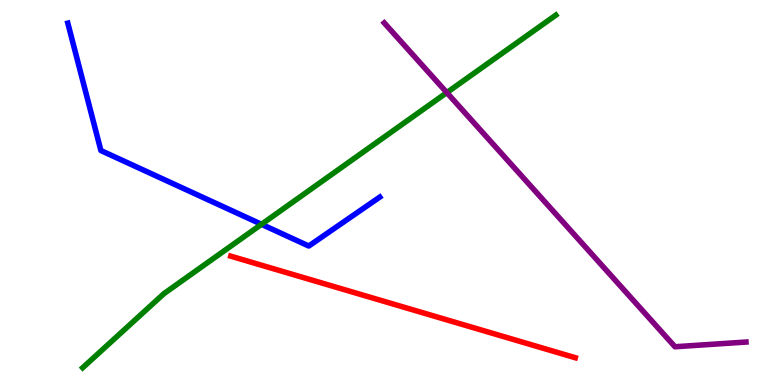[{'lines': ['blue', 'red'], 'intersections': []}, {'lines': ['green', 'red'], 'intersections': []}, {'lines': ['purple', 'red'], 'intersections': []}, {'lines': ['blue', 'green'], 'intersections': [{'x': 3.37, 'y': 4.17}]}, {'lines': ['blue', 'purple'], 'intersections': []}, {'lines': ['green', 'purple'], 'intersections': [{'x': 5.77, 'y': 7.59}]}]